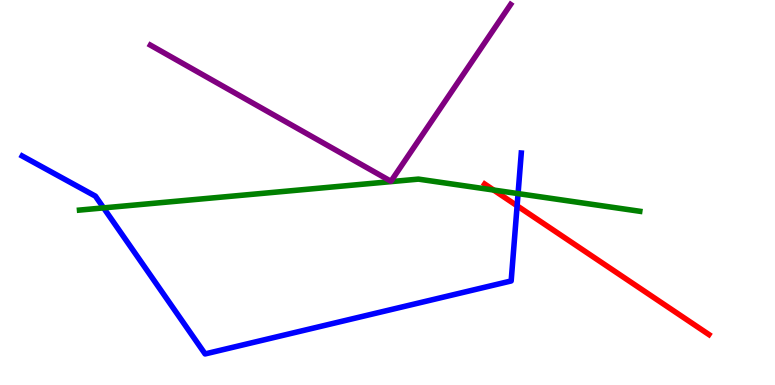[{'lines': ['blue', 'red'], 'intersections': [{'x': 6.67, 'y': 4.65}]}, {'lines': ['green', 'red'], 'intersections': [{'x': 6.37, 'y': 5.06}]}, {'lines': ['purple', 'red'], 'intersections': []}, {'lines': ['blue', 'green'], 'intersections': [{'x': 1.34, 'y': 4.6}, {'x': 6.68, 'y': 4.97}]}, {'lines': ['blue', 'purple'], 'intersections': []}, {'lines': ['green', 'purple'], 'intersections': []}]